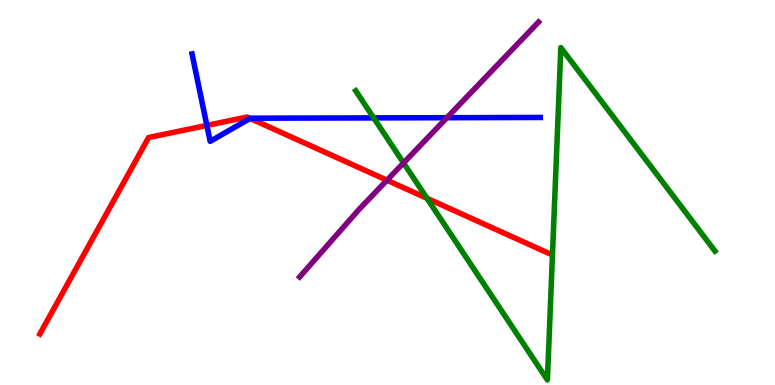[{'lines': ['blue', 'red'], 'intersections': [{'x': 2.67, 'y': 6.74}, {'x': 3.23, 'y': 6.92}]}, {'lines': ['green', 'red'], 'intersections': [{'x': 5.51, 'y': 4.85}]}, {'lines': ['purple', 'red'], 'intersections': [{'x': 4.99, 'y': 5.32}]}, {'lines': ['blue', 'green'], 'intersections': [{'x': 4.82, 'y': 6.94}]}, {'lines': ['blue', 'purple'], 'intersections': [{'x': 5.77, 'y': 6.94}]}, {'lines': ['green', 'purple'], 'intersections': [{'x': 5.21, 'y': 5.77}]}]